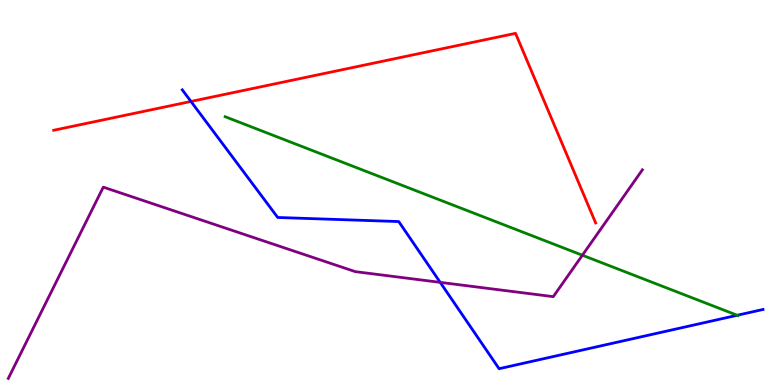[{'lines': ['blue', 'red'], 'intersections': [{'x': 2.46, 'y': 7.36}]}, {'lines': ['green', 'red'], 'intersections': []}, {'lines': ['purple', 'red'], 'intersections': []}, {'lines': ['blue', 'green'], 'intersections': [{'x': 9.51, 'y': 1.81}]}, {'lines': ['blue', 'purple'], 'intersections': [{'x': 5.68, 'y': 2.67}]}, {'lines': ['green', 'purple'], 'intersections': [{'x': 7.51, 'y': 3.37}]}]